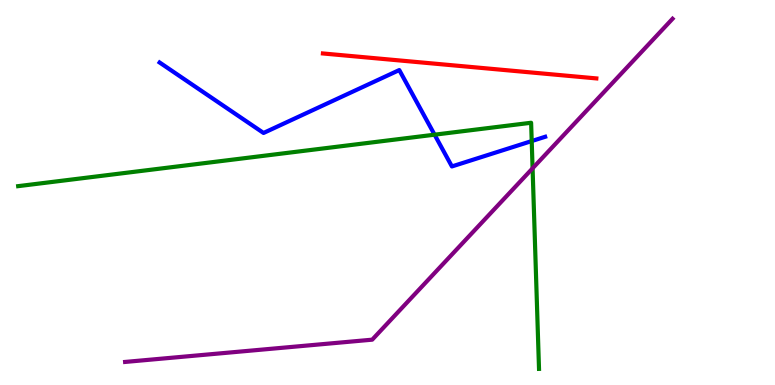[{'lines': ['blue', 'red'], 'intersections': []}, {'lines': ['green', 'red'], 'intersections': []}, {'lines': ['purple', 'red'], 'intersections': []}, {'lines': ['blue', 'green'], 'intersections': [{'x': 5.61, 'y': 6.5}, {'x': 6.86, 'y': 6.34}]}, {'lines': ['blue', 'purple'], 'intersections': []}, {'lines': ['green', 'purple'], 'intersections': [{'x': 6.87, 'y': 5.63}]}]